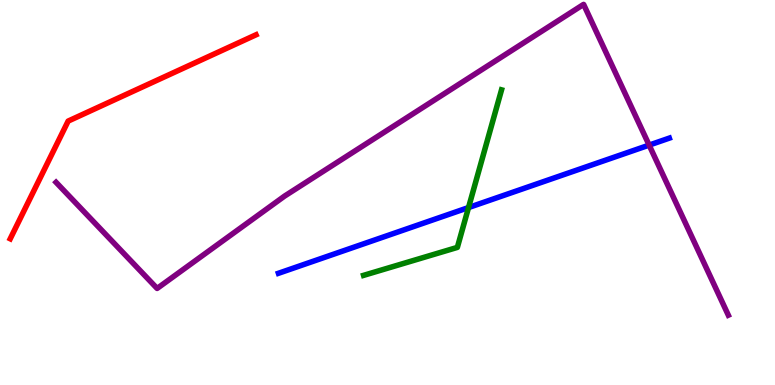[{'lines': ['blue', 'red'], 'intersections': []}, {'lines': ['green', 'red'], 'intersections': []}, {'lines': ['purple', 'red'], 'intersections': []}, {'lines': ['blue', 'green'], 'intersections': [{'x': 6.05, 'y': 4.61}]}, {'lines': ['blue', 'purple'], 'intersections': [{'x': 8.38, 'y': 6.23}]}, {'lines': ['green', 'purple'], 'intersections': []}]